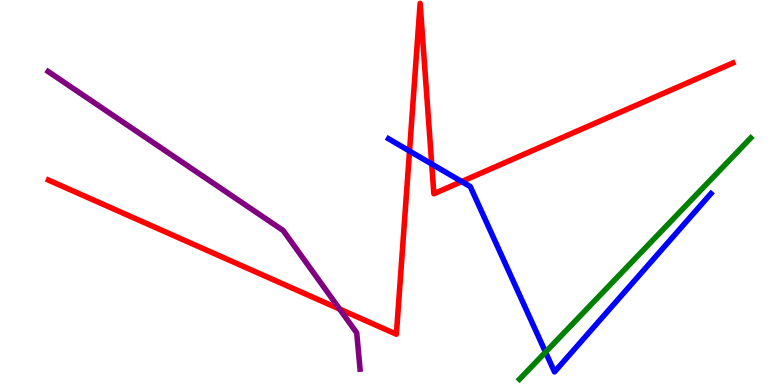[{'lines': ['blue', 'red'], 'intersections': [{'x': 5.28, 'y': 6.08}, {'x': 5.57, 'y': 5.74}, {'x': 5.96, 'y': 5.28}]}, {'lines': ['green', 'red'], 'intersections': []}, {'lines': ['purple', 'red'], 'intersections': [{'x': 4.38, 'y': 1.97}]}, {'lines': ['blue', 'green'], 'intersections': [{'x': 7.04, 'y': 0.854}]}, {'lines': ['blue', 'purple'], 'intersections': []}, {'lines': ['green', 'purple'], 'intersections': []}]